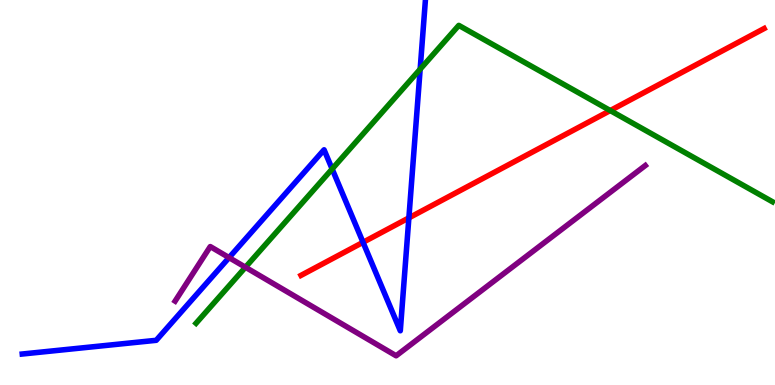[{'lines': ['blue', 'red'], 'intersections': [{'x': 4.68, 'y': 3.71}, {'x': 5.28, 'y': 4.34}]}, {'lines': ['green', 'red'], 'intersections': [{'x': 7.87, 'y': 7.13}]}, {'lines': ['purple', 'red'], 'intersections': []}, {'lines': ['blue', 'green'], 'intersections': [{'x': 4.29, 'y': 5.61}, {'x': 5.42, 'y': 8.2}]}, {'lines': ['blue', 'purple'], 'intersections': [{'x': 2.96, 'y': 3.31}]}, {'lines': ['green', 'purple'], 'intersections': [{'x': 3.17, 'y': 3.06}]}]